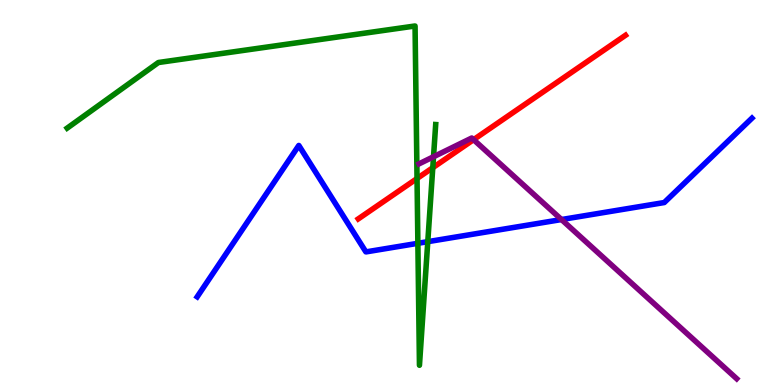[{'lines': ['blue', 'red'], 'intersections': []}, {'lines': ['green', 'red'], 'intersections': [{'x': 5.38, 'y': 5.36}, {'x': 5.58, 'y': 5.64}]}, {'lines': ['purple', 'red'], 'intersections': [{'x': 6.11, 'y': 6.37}]}, {'lines': ['blue', 'green'], 'intersections': [{'x': 5.39, 'y': 3.68}, {'x': 5.52, 'y': 3.72}]}, {'lines': ['blue', 'purple'], 'intersections': [{'x': 7.25, 'y': 4.3}]}, {'lines': ['green', 'purple'], 'intersections': [{'x': 5.59, 'y': 5.93}]}]